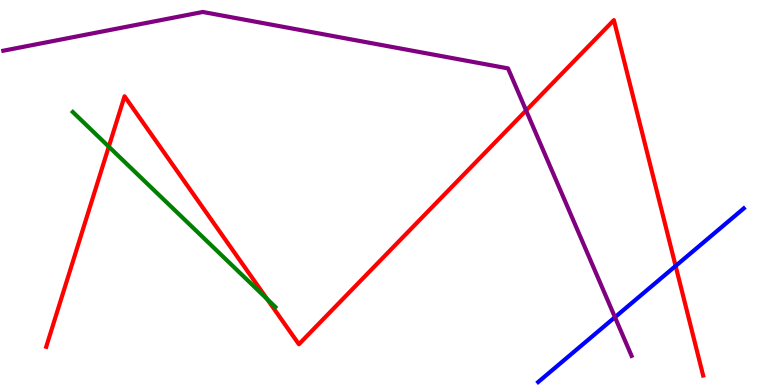[{'lines': ['blue', 'red'], 'intersections': [{'x': 8.72, 'y': 3.09}]}, {'lines': ['green', 'red'], 'intersections': [{'x': 1.4, 'y': 6.19}, {'x': 3.45, 'y': 2.23}]}, {'lines': ['purple', 'red'], 'intersections': [{'x': 6.79, 'y': 7.13}]}, {'lines': ['blue', 'green'], 'intersections': []}, {'lines': ['blue', 'purple'], 'intersections': [{'x': 7.93, 'y': 1.76}]}, {'lines': ['green', 'purple'], 'intersections': []}]